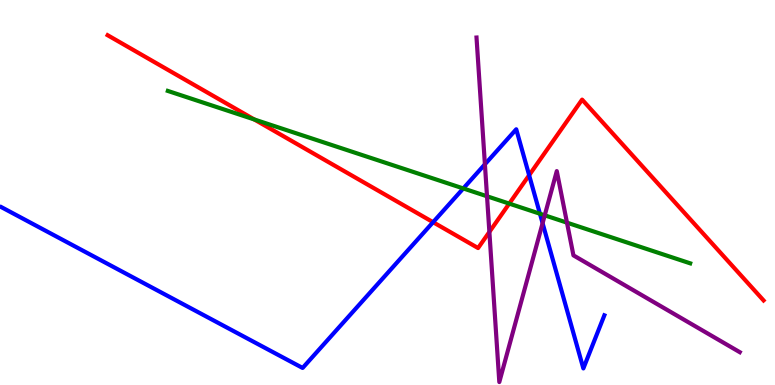[{'lines': ['blue', 'red'], 'intersections': [{'x': 5.59, 'y': 4.23}, {'x': 6.83, 'y': 5.45}]}, {'lines': ['green', 'red'], 'intersections': [{'x': 3.28, 'y': 6.9}, {'x': 6.57, 'y': 4.71}]}, {'lines': ['purple', 'red'], 'intersections': [{'x': 6.31, 'y': 3.98}]}, {'lines': ['blue', 'green'], 'intersections': [{'x': 5.98, 'y': 5.11}, {'x': 6.97, 'y': 4.45}]}, {'lines': ['blue', 'purple'], 'intersections': [{'x': 6.26, 'y': 5.73}, {'x': 7.0, 'y': 4.2}]}, {'lines': ['green', 'purple'], 'intersections': [{'x': 6.28, 'y': 4.9}, {'x': 7.03, 'y': 4.41}, {'x': 7.32, 'y': 4.22}]}]